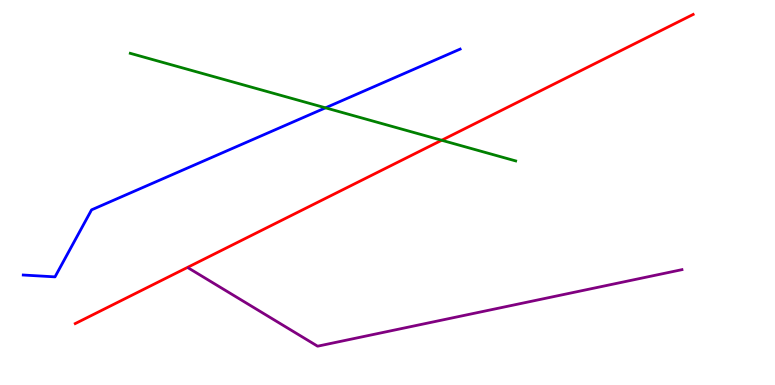[{'lines': ['blue', 'red'], 'intersections': []}, {'lines': ['green', 'red'], 'intersections': [{'x': 5.7, 'y': 6.36}]}, {'lines': ['purple', 'red'], 'intersections': []}, {'lines': ['blue', 'green'], 'intersections': [{'x': 4.2, 'y': 7.2}]}, {'lines': ['blue', 'purple'], 'intersections': []}, {'lines': ['green', 'purple'], 'intersections': []}]